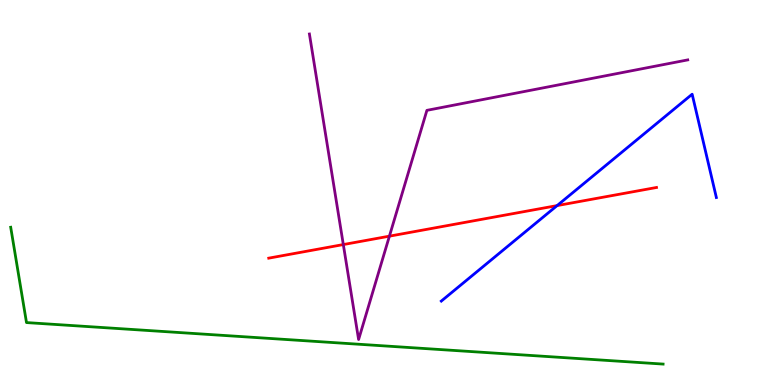[{'lines': ['blue', 'red'], 'intersections': [{'x': 7.19, 'y': 4.66}]}, {'lines': ['green', 'red'], 'intersections': []}, {'lines': ['purple', 'red'], 'intersections': [{'x': 4.43, 'y': 3.65}, {'x': 5.02, 'y': 3.87}]}, {'lines': ['blue', 'green'], 'intersections': []}, {'lines': ['blue', 'purple'], 'intersections': []}, {'lines': ['green', 'purple'], 'intersections': []}]